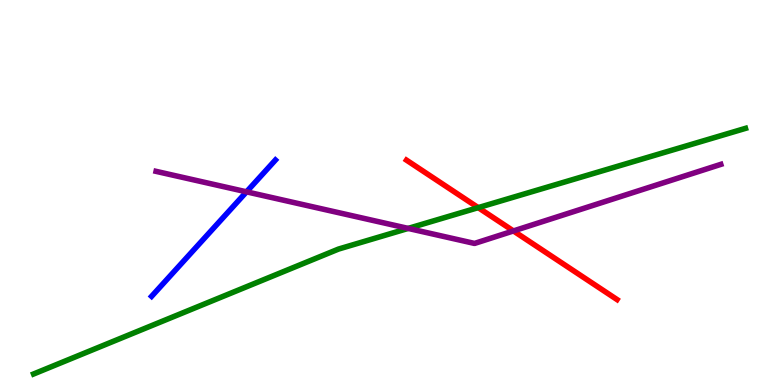[{'lines': ['blue', 'red'], 'intersections': []}, {'lines': ['green', 'red'], 'intersections': [{'x': 6.17, 'y': 4.61}]}, {'lines': ['purple', 'red'], 'intersections': [{'x': 6.62, 'y': 4.0}]}, {'lines': ['blue', 'green'], 'intersections': []}, {'lines': ['blue', 'purple'], 'intersections': [{'x': 3.18, 'y': 5.02}]}, {'lines': ['green', 'purple'], 'intersections': [{'x': 5.27, 'y': 4.07}]}]